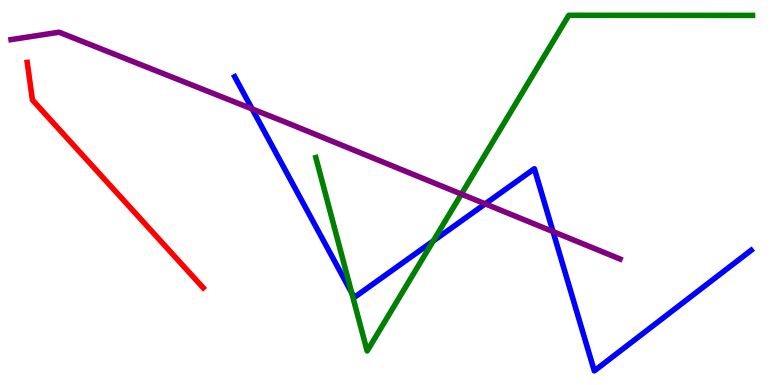[{'lines': ['blue', 'red'], 'intersections': []}, {'lines': ['green', 'red'], 'intersections': []}, {'lines': ['purple', 'red'], 'intersections': []}, {'lines': ['blue', 'green'], 'intersections': [{'x': 4.54, 'y': 2.39}, {'x': 5.59, 'y': 3.74}]}, {'lines': ['blue', 'purple'], 'intersections': [{'x': 3.25, 'y': 7.17}, {'x': 6.26, 'y': 4.7}, {'x': 7.14, 'y': 3.98}]}, {'lines': ['green', 'purple'], 'intersections': [{'x': 5.95, 'y': 4.96}]}]